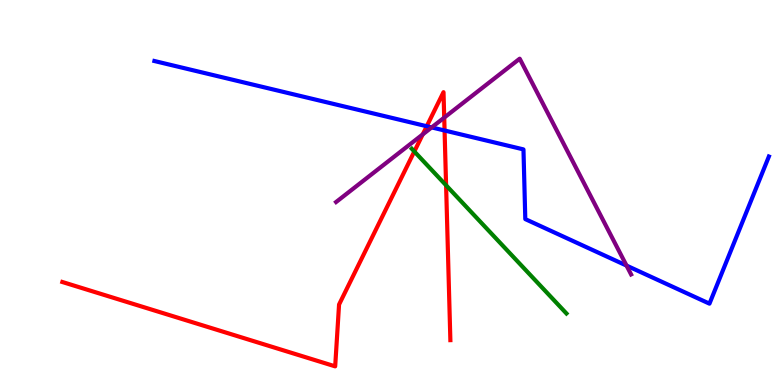[{'lines': ['blue', 'red'], 'intersections': [{'x': 5.51, 'y': 6.72}, {'x': 5.74, 'y': 6.61}]}, {'lines': ['green', 'red'], 'intersections': [{'x': 5.35, 'y': 6.07}, {'x': 5.76, 'y': 5.19}]}, {'lines': ['purple', 'red'], 'intersections': [{'x': 5.45, 'y': 6.51}, {'x': 5.73, 'y': 6.94}]}, {'lines': ['blue', 'green'], 'intersections': []}, {'lines': ['blue', 'purple'], 'intersections': [{'x': 5.57, 'y': 6.69}, {'x': 8.08, 'y': 3.1}]}, {'lines': ['green', 'purple'], 'intersections': []}]